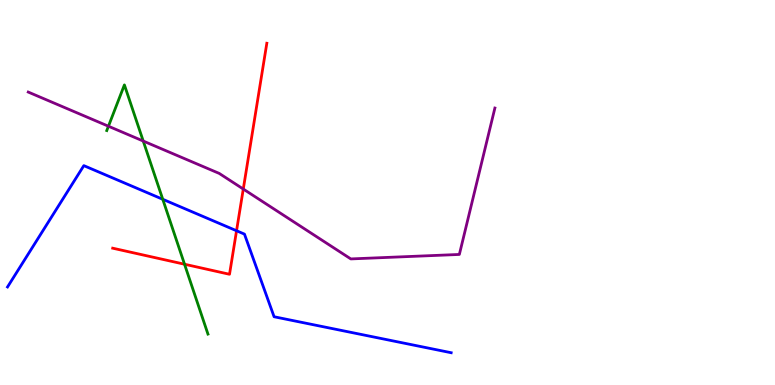[{'lines': ['blue', 'red'], 'intersections': [{'x': 3.05, 'y': 4.01}]}, {'lines': ['green', 'red'], 'intersections': [{'x': 2.38, 'y': 3.14}]}, {'lines': ['purple', 'red'], 'intersections': [{'x': 3.14, 'y': 5.09}]}, {'lines': ['blue', 'green'], 'intersections': [{'x': 2.1, 'y': 4.82}]}, {'lines': ['blue', 'purple'], 'intersections': []}, {'lines': ['green', 'purple'], 'intersections': [{'x': 1.4, 'y': 6.72}, {'x': 1.85, 'y': 6.34}]}]